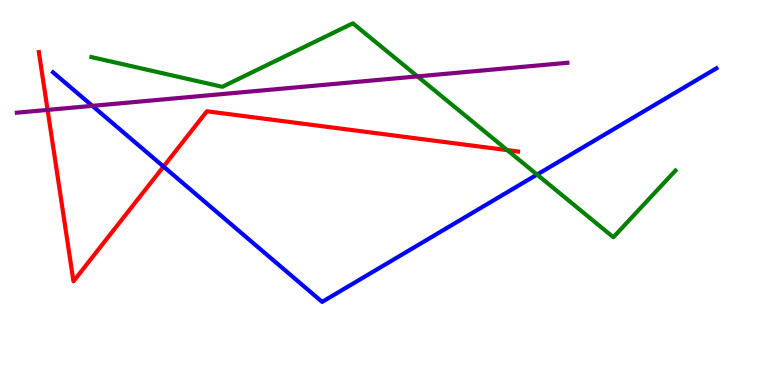[{'lines': ['blue', 'red'], 'intersections': [{'x': 2.11, 'y': 5.67}]}, {'lines': ['green', 'red'], 'intersections': [{'x': 6.55, 'y': 6.1}]}, {'lines': ['purple', 'red'], 'intersections': [{'x': 0.614, 'y': 7.15}]}, {'lines': ['blue', 'green'], 'intersections': [{'x': 6.93, 'y': 5.47}]}, {'lines': ['blue', 'purple'], 'intersections': [{'x': 1.19, 'y': 7.25}]}, {'lines': ['green', 'purple'], 'intersections': [{'x': 5.39, 'y': 8.02}]}]